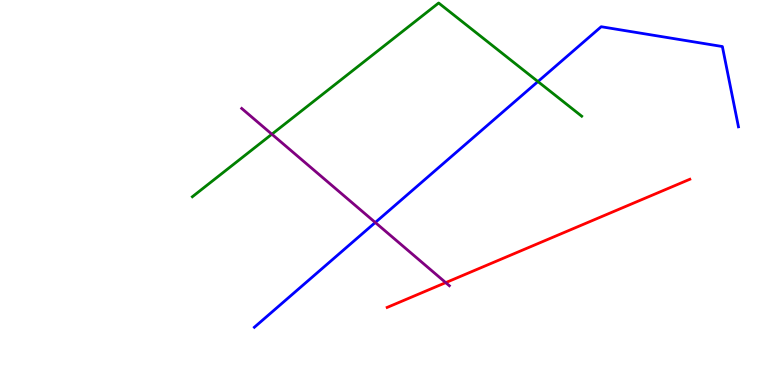[{'lines': ['blue', 'red'], 'intersections': []}, {'lines': ['green', 'red'], 'intersections': []}, {'lines': ['purple', 'red'], 'intersections': [{'x': 5.75, 'y': 2.66}]}, {'lines': ['blue', 'green'], 'intersections': [{'x': 6.94, 'y': 7.88}]}, {'lines': ['blue', 'purple'], 'intersections': [{'x': 4.84, 'y': 4.22}]}, {'lines': ['green', 'purple'], 'intersections': [{'x': 3.51, 'y': 6.51}]}]